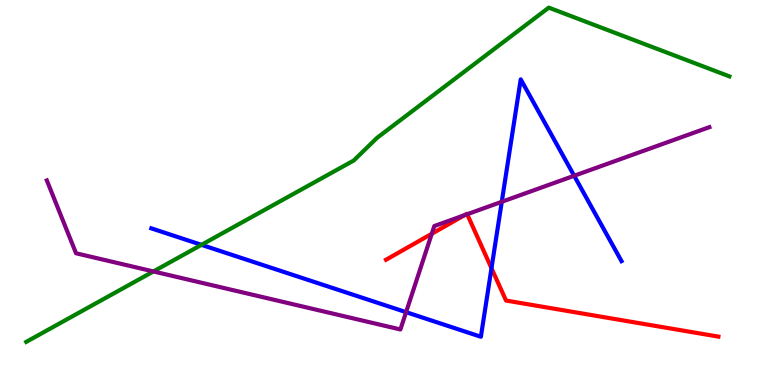[{'lines': ['blue', 'red'], 'intersections': [{'x': 6.34, 'y': 3.03}]}, {'lines': ['green', 'red'], 'intersections': []}, {'lines': ['purple', 'red'], 'intersections': [{'x': 5.57, 'y': 3.93}, {'x': 5.99, 'y': 4.41}, {'x': 6.03, 'y': 4.44}]}, {'lines': ['blue', 'green'], 'intersections': [{'x': 2.6, 'y': 3.64}]}, {'lines': ['blue', 'purple'], 'intersections': [{'x': 5.24, 'y': 1.89}, {'x': 6.47, 'y': 4.76}, {'x': 7.41, 'y': 5.43}]}, {'lines': ['green', 'purple'], 'intersections': [{'x': 1.98, 'y': 2.95}]}]